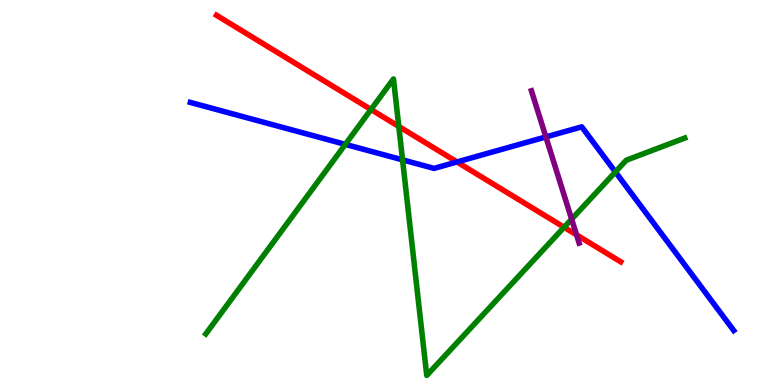[{'lines': ['blue', 'red'], 'intersections': [{'x': 5.9, 'y': 5.79}]}, {'lines': ['green', 'red'], 'intersections': [{'x': 4.79, 'y': 7.16}, {'x': 5.15, 'y': 6.72}, {'x': 7.28, 'y': 4.1}]}, {'lines': ['purple', 'red'], 'intersections': [{'x': 7.44, 'y': 3.9}]}, {'lines': ['blue', 'green'], 'intersections': [{'x': 4.46, 'y': 6.25}, {'x': 5.19, 'y': 5.85}, {'x': 7.94, 'y': 5.53}]}, {'lines': ['blue', 'purple'], 'intersections': [{'x': 7.04, 'y': 6.44}]}, {'lines': ['green', 'purple'], 'intersections': [{'x': 7.38, 'y': 4.31}]}]